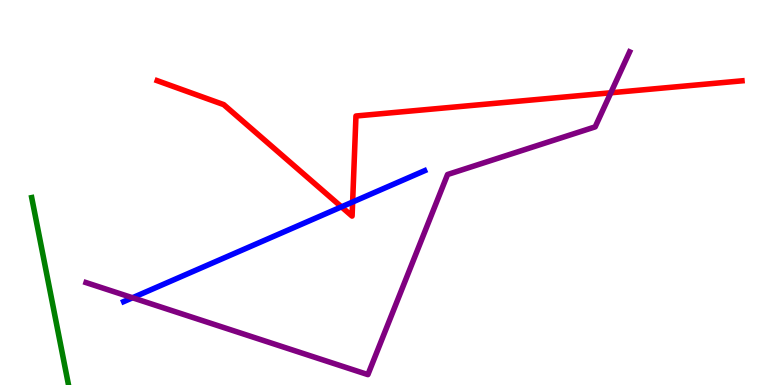[{'lines': ['blue', 'red'], 'intersections': [{'x': 4.41, 'y': 4.63}, {'x': 4.55, 'y': 4.75}]}, {'lines': ['green', 'red'], 'intersections': []}, {'lines': ['purple', 'red'], 'intersections': [{'x': 7.88, 'y': 7.59}]}, {'lines': ['blue', 'green'], 'intersections': []}, {'lines': ['blue', 'purple'], 'intersections': [{'x': 1.71, 'y': 2.27}]}, {'lines': ['green', 'purple'], 'intersections': []}]